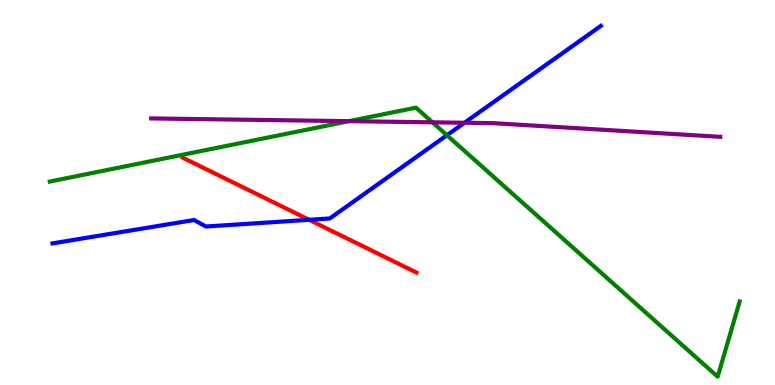[{'lines': ['blue', 'red'], 'intersections': [{'x': 3.99, 'y': 4.29}]}, {'lines': ['green', 'red'], 'intersections': []}, {'lines': ['purple', 'red'], 'intersections': []}, {'lines': ['blue', 'green'], 'intersections': [{'x': 5.77, 'y': 6.49}]}, {'lines': ['blue', 'purple'], 'intersections': [{'x': 5.99, 'y': 6.81}]}, {'lines': ['green', 'purple'], 'intersections': [{'x': 4.5, 'y': 6.85}, {'x': 5.58, 'y': 6.82}]}]